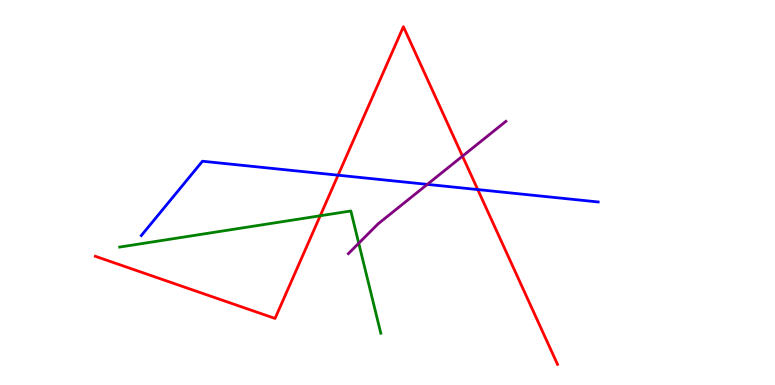[{'lines': ['blue', 'red'], 'intersections': [{'x': 4.36, 'y': 5.45}, {'x': 6.16, 'y': 5.08}]}, {'lines': ['green', 'red'], 'intersections': [{'x': 4.13, 'y': 4.4}]}, {'lines': ['purple', 'red'], 'intersections': [{'x': 5.97, 'y': 5.94}]}, {'lines': ['blue', 'green'], 'intersections': []}, {'lines': ['blue', 'purple'], 'intersections': [{'x': 5.51, 'y': 5.21}]}, {'lines': ['green', 'purple'], 'intersections': [{'x': 4.63, 'y': 3.68}]}]